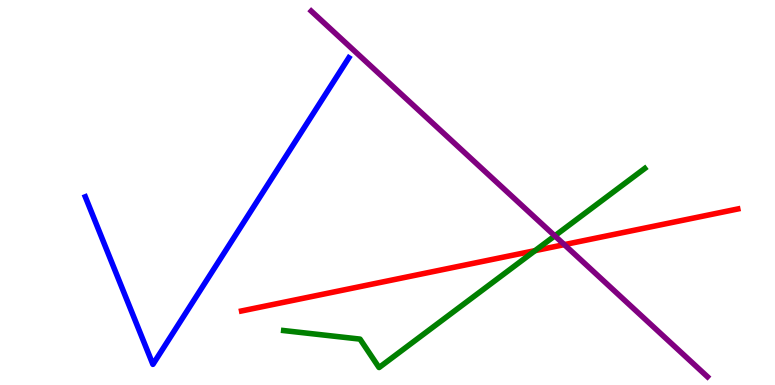[{'lines': ['blue', 'red'], 'intersections': []}, {'lines': ['green', 'red'], 'intersections': [{'x': 6.9, 'y': 3.49}]}, {'lines': ['purple', 'red'], 'intersections': [{'x': 7.28, 'y': 3.65}]}, {'lines': ['blue', 'green'], 'intersections': []}, {'lines': ['blue', 'purple'], 'intersections': []}, {'lines': ['green', 'purple'], 'intersections': [{'x': 7.16, 'y': 3.87}]}]